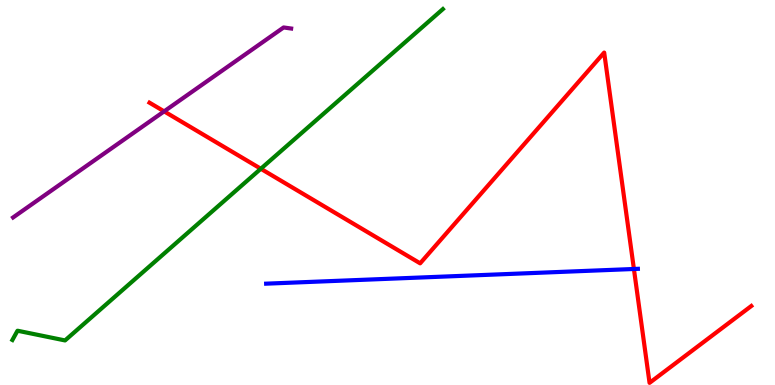[{'lines': ['blue', 'red'], 'intersections': [{'x': 8.18, 'y': 3.01}]}, {'lines': ['green', 'red'], 'intersections': [{'x': 3.37, 'y': 5.62}]}, {'lines': ['purple', 'red'], 'intersections': [{'x': 2.12, 'y': 7.11}]}, {'lines': ['blue', 'green'], 'intersections': []}, {'lines': ['blue', 'purple'], 'intersections': []}, {'lines': ['green', 'purple'], 'intersections': []}]